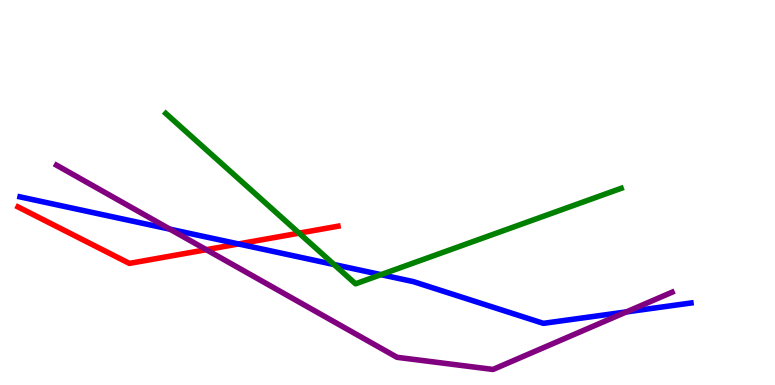[{'lines': ['blue', 'red'], 'intersections': [{'x': 3.08, 'y': 3.66}]}, {'lines': ['green', 'red'], 'intersections': [{'x': 3.86, 'y': 3.94}]}, {'lines': ['purple', 'red'], 'intersections': [{'x': 2.66, 'y': 3.51}]}, {'lines': ['blue', 'green'], 'intersections': [{'x': 4.31, 'y': 3.13}, {'x': 4.92, 'y': 2.87}]}, {'lines': ['blue', 'purple'], 'intersections': [{'x': 2.19, 'y': 4.05}, {'x': 8.08, 'y': 1.9}]}, {'lines': ['green', 'purple'], 'intersections': []}]